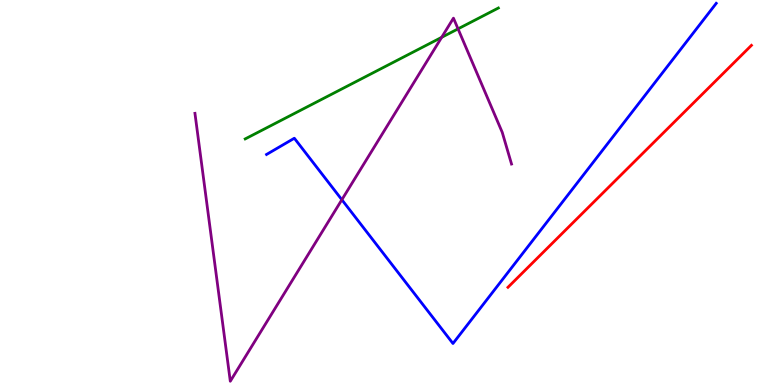[{'lines': ['blue', 'red'], 'intersections': []}, {'lines': ['green', 'red'], 'intersections': []}, {'lines': ['purple', 'red'], 'intersections': []}, {'lines': ['blue', 'green'], 'intersections': []}, {'lines': ['blue', 'purple'], 'intersections': [{'x': 4.41, 'y': 4.81}]}, {'lines': ['green', 'purple'], 'intersections': [{'x': 5.7, 'y': 9.03}, {'x': 5.91, 'y': 9.25}]}]